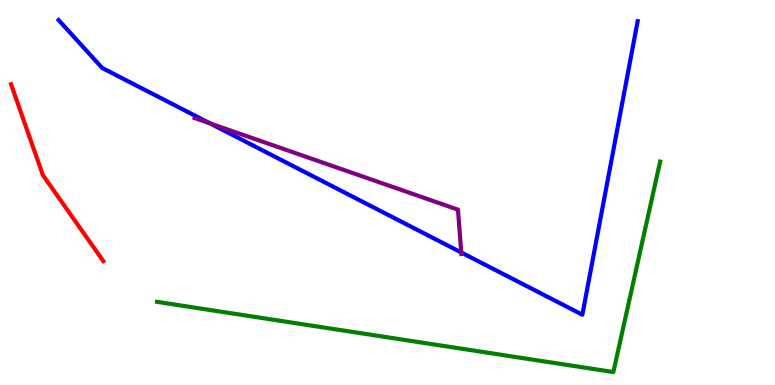[{'lines': ['blue', 'red'], 'intersections': []}, {'lines': ['green', 'red'], 'intersections': []}, {'lines': ['purple', 'red'], 'intersections': []}, {'lines': ['blue', 'green'], 'intersections': []}, {'lines': ['blue', 'purple'], 'intersections': [{'x': 2.71, 'y': 6.79}, {'x': 5.95, 'y': 3.44}]}, {'lines': ['green', 'purple'], 'intersections': []}]